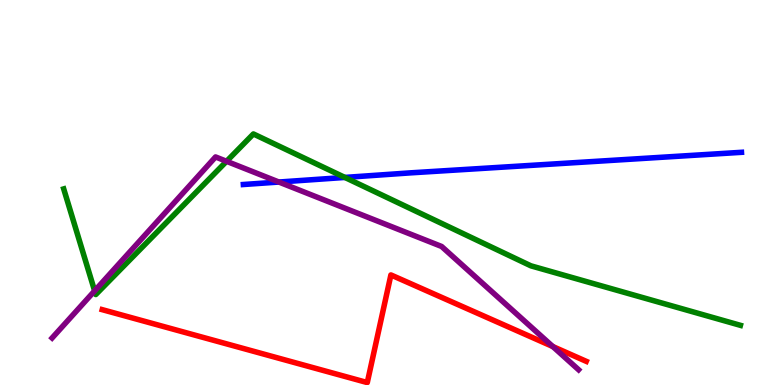[{'lines': ['blue', 'red'], 'intersections': []}, {'lines': ['green', 'red'], 'intersections': []}, {'lines': ['purple', 'red'], 'intersections': [{'x': 7.13, 'y': 0.999}]}, {'lines': ['blue', 'green'], 'intersections': [{'x': 4.45, 'y': 5.39}]}, {'lines': ['blue', 'purple'], 'intersections': [{'x': 3.6, 'y': 5.27}]}, {'lines': ['green', 'purple'], 'intersections': [{'x': 1.22, 'y': 2.45}, {'x': 2.92, 'y': 5.81}]}]